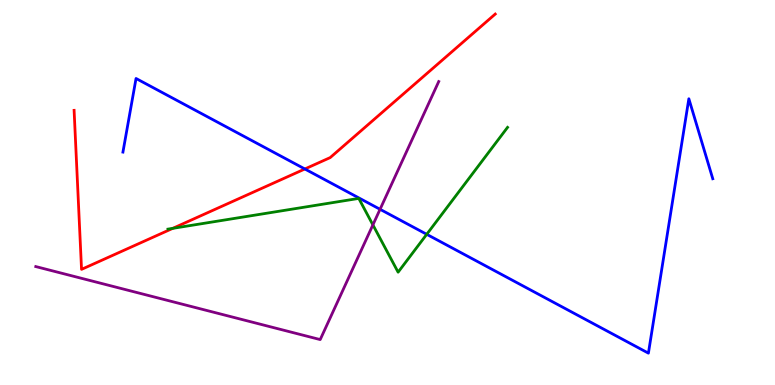[{'lines': ['blue', 'red'], 'intersections': [{'x': 3.93, 'y': 5.61}]}, {'lines': ['green', 'red'], 'intersections': [{'x': 2.23, 'y': 4.07}]}, {'lines': ['purple', 'red'], 'intersections': []}, {'lines': ['blue', 'green'], 'intersections': [{'x': 5.51, 'y': 3.91}]}, {'lines': ['blue', 'purple'], 'intersections': [{'x': 4.9, 'y': 4.56}]}, {'lines': ['green', 'purple'], 'intersections': [{'x': 4.81, 'y': 4.16}]}]